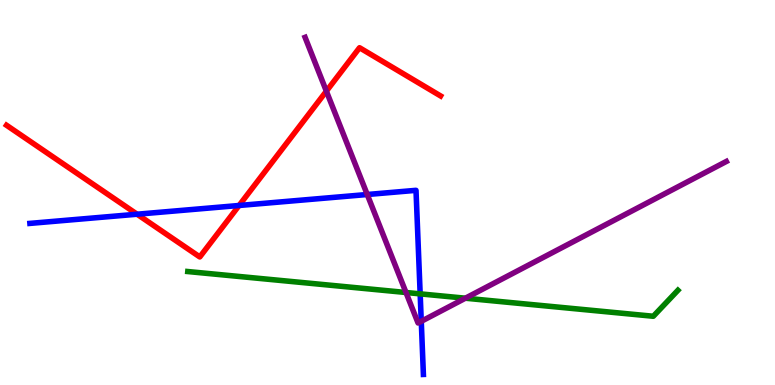[{'lines': ['blue', 'red'], 'intersections': [{'x': 1.77, 'y': 4.44}, {'x': 3.09, 'y': 4.66}]}, {'lines': ['green', 'red'], 'intersections': []}, {'lines': ['purple', 'red'], 'intersections': [{'x': 4.21, 'y': 7.63}]}, {'lines': ['blue', 'green'], 'intersections': [{'x': 5.42, 'y': 2.37}]}, {'lines': ['blue', 'purple'], 'intersections': [{'x': 4.74, 'y': 4.95}, {'x': 5.44, 'y': 1.65}]}, {'lines': ['green', 'purple'], 'intersections': [{'x': 5.24, 'y': 2.4}, {'x': 6.0, 'y': 2.25}]}]